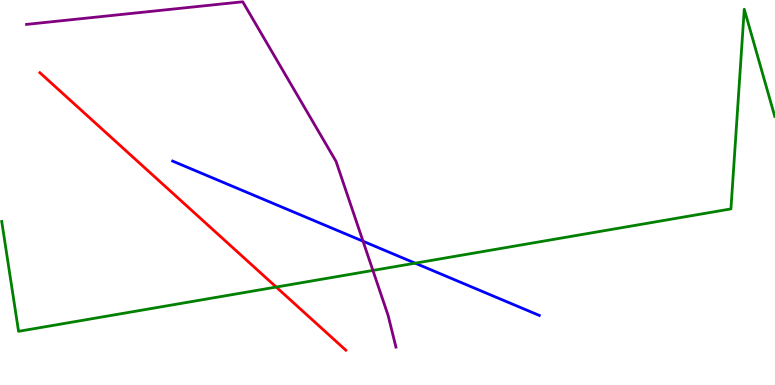[{'lines': ['blue', 'red'], 'intersections': []}, {'lines': ['green', 'red'], 'intersections': [{'x': 3.56, 'y': 2.54}]}, {'lines': ['purple', 'red'], 'intersections': []}, {'lines': ['blue', 'green'], 'intersections': [{'x': 5.36, 'y': 3.16}]}, {'lines': ['blue', 'purple'], 'intersections': [{'x': 4.68, 'y': 3.73}]}, {'lines': ['green', 'purple'], 'intersections': [{'x': 4.81, 'y': 2.98}]}]